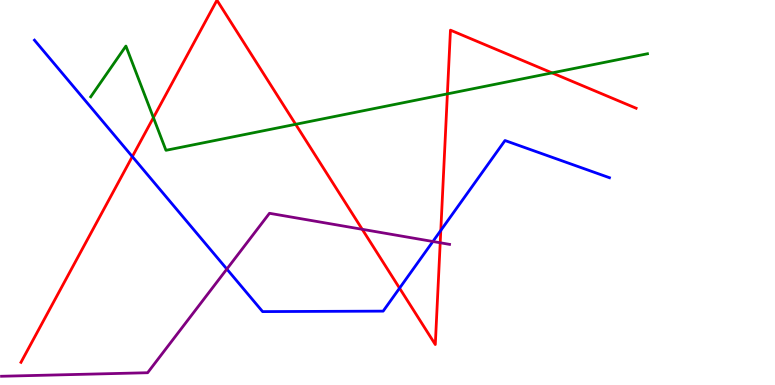[{'lines': ['blue', 'red'], 'intersections': [{'x': 1.71, 'y': 5.93}, {'x': 5.16, 'y': 2.52}, {'x': 5.69, 'y': 4.02}]}, {'lines': ['green', 'red'], 'intersections': [{'x': 1.98, 'y': 6.94}, {'x': 3.81, 'y': 6.77}, {'x': 5.77, 'y': 7.56}, {'x': 7.12, 'y': 8.11}]}, {'lines': ['purple', 'red'], 'intersections': [{'x': 4.67, 'y': 4.04}, {'x': 5.68, 'y': 3.69}]}, {'lines': ['blue', 'green'], 'intersections': []}, {'lines': ['blue', 'purple'], 'intersections': [{'x': 2.93, 'y': 3.01}, {'x': 5.59, 'y': 3.73}]}, {'lines': ['green', 'purple'], 'intersections': []}]